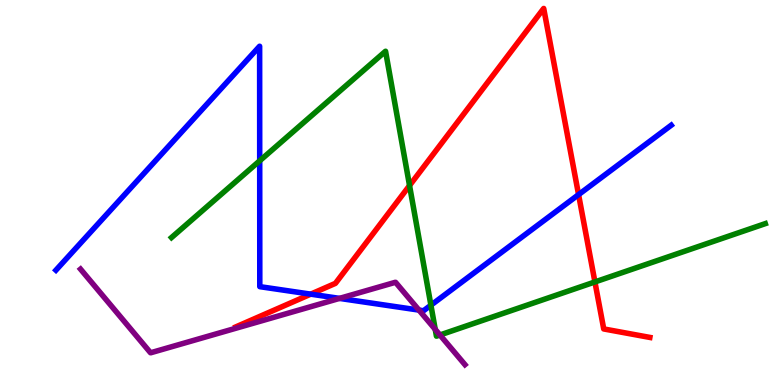[{'lines': ['blue', 'red'], 'intersections': [{'x': 4.01, 'y': 2.36}, {'x': 7.47, 'y': 4.95}]}, {'lines': ['green', 'red'], 'intersections': [{'x': 5.28, 'y': 5.18}, {'x': 7.68, 'y': 2.68}]}, {'lines': ['purple', 'red'], 'intersections': []}, {'lines': ['blue', 'green'], 'intersections': [{'x': 3.35, 'y': 5.82}, {'x': 5.56, 'y': 2.07}]}, {'lines': ['blue', 'purple'], 'intersections': [{'x': 4.38, 'y': 2.25}, {'x': 5.41, 'y': 1.95}]}, {'lines': ['green', 'purple'], 'intersections': [{'x': 5.62, 'y': 1.44}, {'x': 5.68, 'y': 1.3}]}]